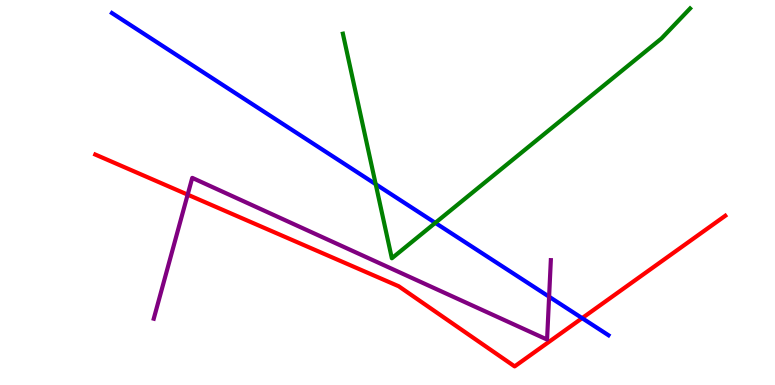[{'lines': ['blue', 'red'], 'intersections': [{'x': 7.51, 'y': 1.74}]}, {'lines': ['green', 'red'], 'intersections': []}, {'lines': ['purple', 'red'], 'intersections': [{'x': 2.42, 'y': 4.94}]}, {'lines': ['blue', 'green'], 'intersections': [{'x': 4.85, 'y': 5.22}, {'x': 5.62, 'y': 4.21}]}, {'lines': ['blue', 'purple'], 'intersections': [{'x': 7.09, 'y': 2.29}]}, {'lines': ['green', 'purple'], 'intersections': []}]